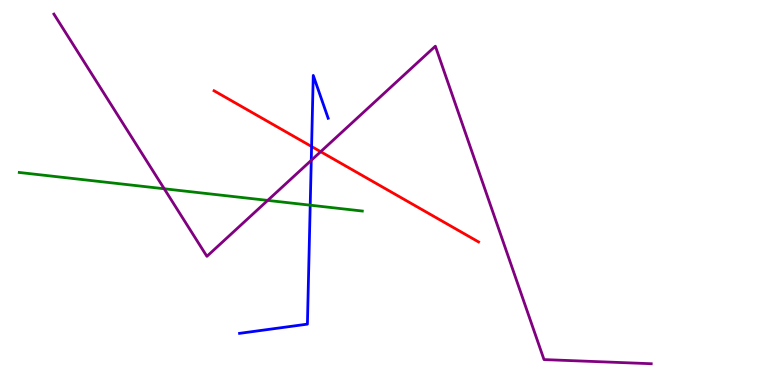[{'lines': ['blue', 'red'], 'intersections': [{'x': 4.02, 'y': 6.19}]}, {'lines': ['green', 'red'], 'intersections': []}, {'lines': ['purple', 'red'], 'intersections': [{'x': 4.14, 'y': 6.06}]}, {'lines': ['blue', 'green'], 'intersections': [{'x': 4.0, 'y': 4.67}]}, {'lines': ['blue', 'purple'], 'intersections': [{'x': 4.02, 'y': 5.84}]}, {'lines': ['green', 'purple'], 'intersections': [{'x': 2.12, 'y': 5.1}, {'x': 3.45, 'y': 4.79}]}]